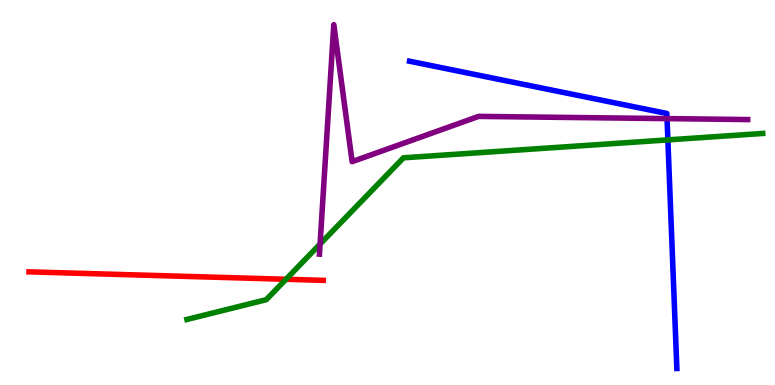[{'lines': ['blue', 'red'], 'intersections': []}, {'lines': ['green', 'red'], 'intersections': [{'x': 3.69, 'y': 2.75}]}, {'lines': ['purple', 'red'], 'intersections': []}, {'lines': ['blue', 'green'], 'intersections': [{'x': 8.62, 'y': 6.37}]}, {'lines': ['blue', 'purple'], 'intersections': [{'x': 8.61, 'y': 6.92}]}, {'lines': ['green', 'purple'], 'intersections': [{'x': 4.13, 'y': 3.66}]}]